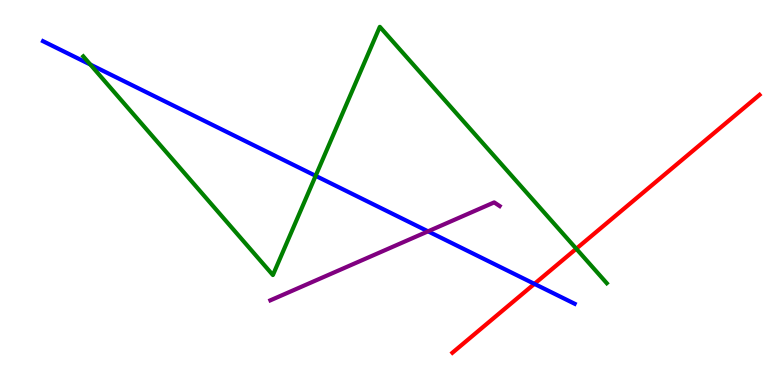[{'lines': ['blue', 'red'], 'intersections': [{'x': 6.9, 'y': 2.63}]}, {'lines': ['green', 'red'], 'intersections': [{'x': 7.44, 'y': 3.54}]}, {'lines': ['purple', 'red'], 'intersections': []}, {'lines': ['blue', 'green'], 'intersections': [{'x': 1.17, 'y': 8.32}, {'x': 4.07, 'y': 5.43}]}, {'lines': ['blue', 'purple'], 'intersections': [{'x': 5.52, 'y': 3.99}]}, {'lines': ['green', 'purple'], 'intersections': []}]